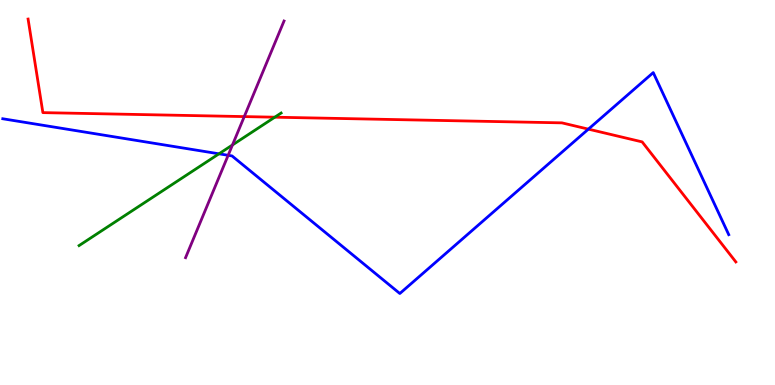[{'lines': ['blue', 'red'], 'intersections': [{'x': 7.59, 'y': 6.65}]}, {'lines': ['green', 'red'], 'intersections': [{'x': 3.55, 'y': 6.96}]}, {'lines': ['purple', 'red'], 'intersections': [{'x': 3.15, 'y': 6.97}]}, {'lines': ['blue', 'green'], 'intersections': [{'x': 2.83, 'y': 6.0}]}, {'lines': ['blue', 'purple'], 'intersections': [{'x': 2.94, 'y': 5.97}]}, {'lines': ['green', 'purple'], 'intersections': [{'x': 3.0, 'y': 6.23}]}]